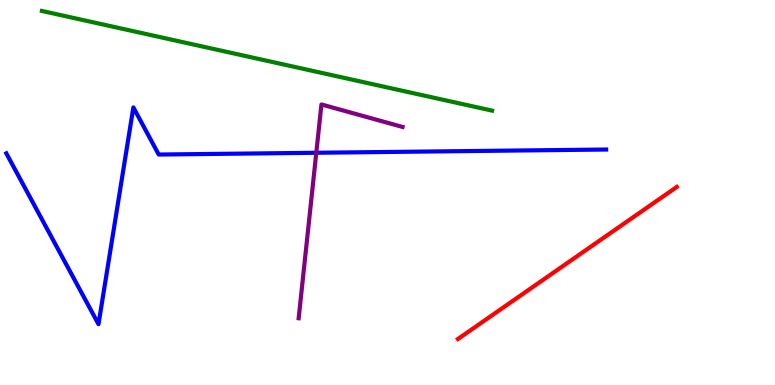[{'lines': ['blue', 'red'], 'intersections': []}, {'lines': ['green', 'red'], 'intersections': []}, {'lines': ['purple', 'red'], 'intersections': []}, {'lines': ['blue', 'green'], 'intersections': []}, {'lines': ['blue', 'purple'], 'intersections': [{'x': 4.08, 'y': 6.03}]}, {'lines': ['green', 'purple'], 'intersections': []}]